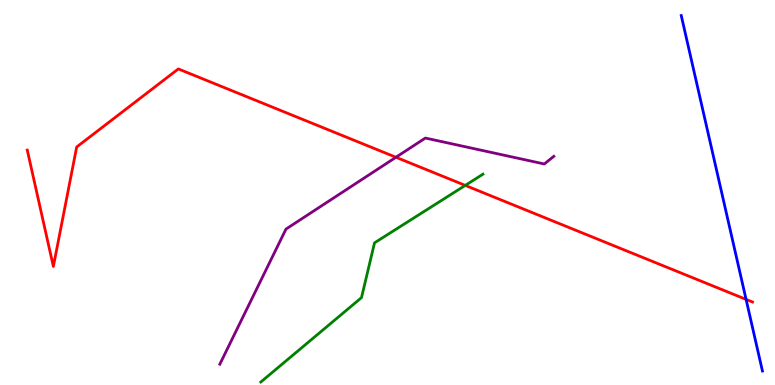[{'lines': ['blue', 'red'], 'intersections': [{'x': 9.63, 'y': 2.22}]}, {'lines': ['green', 'red'], 'intersections': [{'x': 6.0, 'y': 5.18}]}, {'lines': ['purple', 'red'], 'intersections': [{'x': 5.11, 'y': 5.92}]}, {'lines': ['blue', 'green'], 'intersections': []}, {'lines': ['blue', 'purple'], 'intersections': []}, {'lines': ['green', 'purple'], 'intersections': []}]